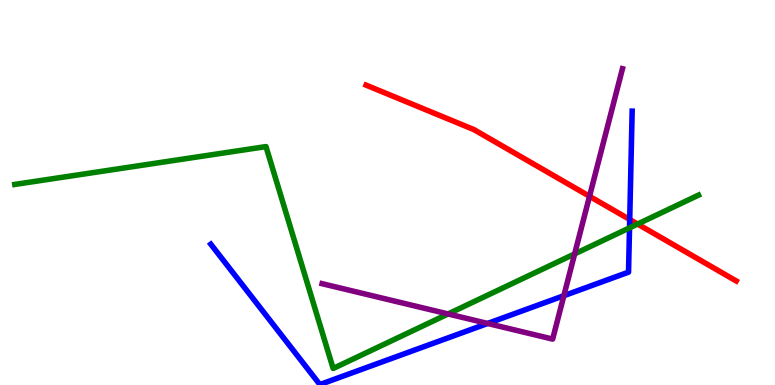[{'lines': ['blue', 'red'], 'intersections': [{'x': 8.13, 'y': 4.3}]}, {'lines': ['green', 'red'], 'intersections': [{'x': 8.23, 'y': 4.18}]}, {'lines': ['purple', 'red'], 'intersections': [{'x': 7.61, 'y': 4.9}]}, {'lines': ['blue', 'green'], 'intersections': [{'x': 8.12, 'y': 4.08}]}, {'lines': ['blue', 'purple'], 'intersections': [{'x': 6.29, 'y': 1.6}, {'x': 7.28, 'y': 2.32}]}, {'lines': ['green', 'purple'], 'intersections': [{'x': 5.78, 'y': 1.85}, {'x': 7.41, 'y': 3.41}]}]